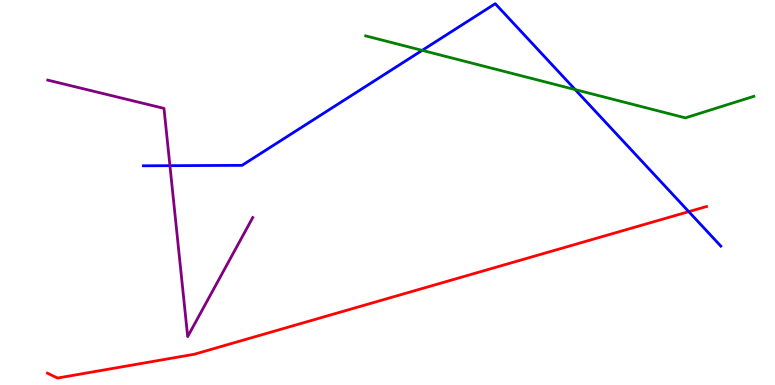[{'lines': ['blue', 'red'], 'intersections': [{'x': 8.89, 'y': 4.5}]}, {'lines': ['green', 'red'], 'intersections': []}, {'lines': ['purple', 'red'], 'intersections': []}, {'lines': ['blue', 'green'], 'intersections': [{'x': 5.45, 'y': 8.69}, {'x': 7.42, 'y': 7.67}]}, {'lines': ['blue', 'purple'], 'intersections': [{'x': 2.19, 'y': 5.7}]}, {'lines': ['green', 'purple'], 'intersections': []}]